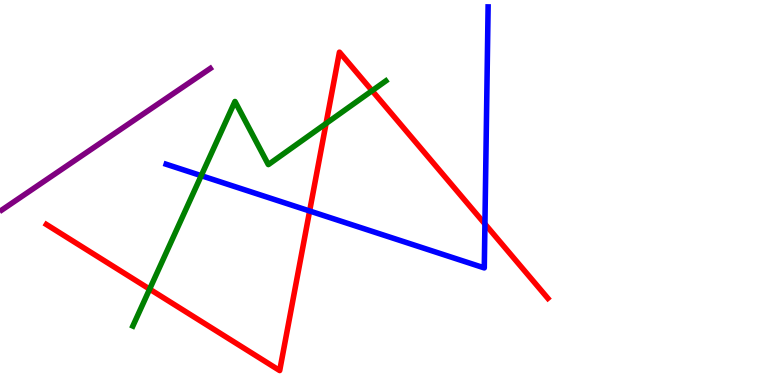[{'lines': ['blue', 'red'], 'intersections': [{'x': 4.0, 'y': 4.52}, {'x': 6.26, 'y': 4.18}]}, {'lines': ['green', 'red'], 'intersections': [{'x': 1.93, 'y': 2.49}, {'x': 4.21, 'y': 6.79}, {'x': 4.8, 'y': 7.64}]}, {'lines': ['purple', 'red'], 'intersections': []}, {'lines': ['blue', 'green'], 'intersections': [{'x': 2.6, 'y': 5.44}]}, {'lines': ['blue', 'purple'], 'intersections': []}, {'lines': ['green', 'purple'], 'intersections': []}]